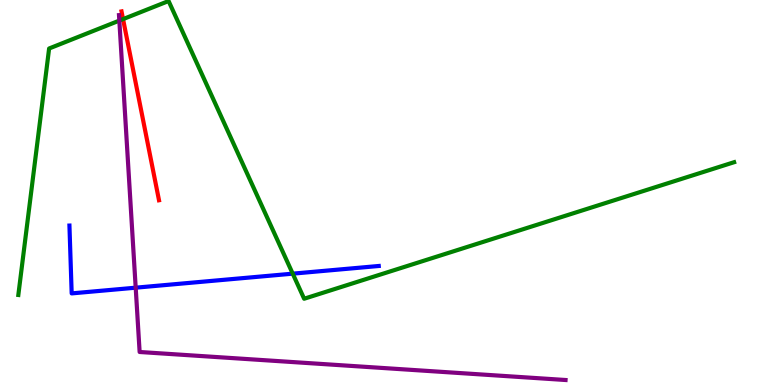[{'lines': ['blue', 'red'], 'intersections': []}, {'lines': ['green', 'red'], 'intersections': [{'x': 1.59, 'y': 9.5}]}, {'lines': ['purple', 'red'], 'intersections': []}, {'lines': ['blue', 'green'], 'intersections': [{'x': 3.78, 'y': 2.89}]}, {'lines': ['blue', 'purple'], 'intersections': [{'x': 1.75, 'y': 2.53}]}, {'lines': ['green', 'purple'], 'intersections': [{'x': 1.54, 'y': 9.46}]}]